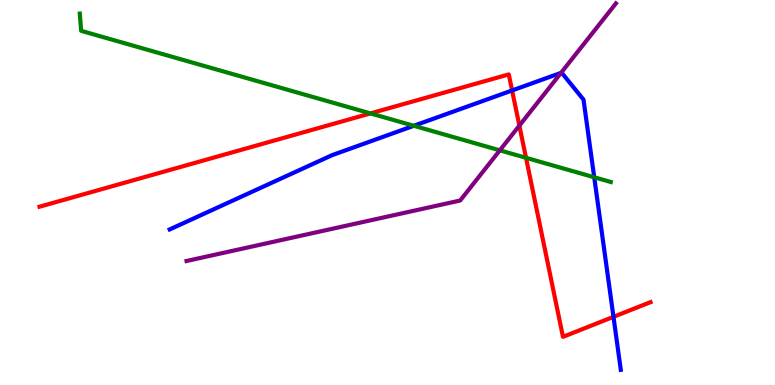[{'lines': ['blue', 'red'], 'intersections': [{'x': 6.61, 'y': 7.65}, {'x': 7.92, 'y': 1.77}]}, {'lines': ['green', 'red'], 'intersections': [{'x': 4.78, 'y': 7.05}, {'x': 6.79, 'y': 5.9}]}, {'lines': ['purple', 'red'], 'intersections': [{'x': 6.7, 'y': 6.74}]}, {'lines': ['blue', 'green'], 'intersections': [{'x': 5.34, 'y': 6.73}, {'x': 7.67, 'y': 5.4}]}, {'lines': ['blue', 'purple'], 'intersections': [{'x': 7.24, 'y': 8.11}]}, {'lines': ['green', 'purple'], 'intersections': [{'x': 6.45, 'y': 6.1}]}]